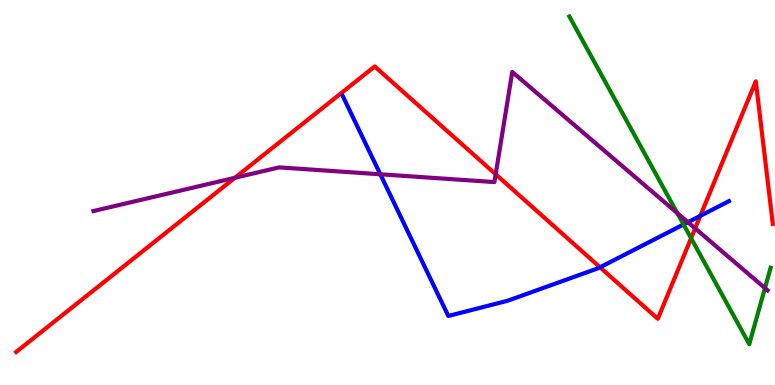[{'lines': ['blue', 'red'], 'intersections': [{'x': 7.74, 'y': 3.06}, {'x': 9.04, 'y': 4.39}]}, {'lines': ['green', 'red'], 'intersections': [{'x': 8.92, 'y': 3.81}]}, {'lines': ['purple', 'red'], 'intersections': [{'x': 3.03, 'y': 5.38}, {'x': 6.4, 'y': 5.47}, {'x': 8.97, 'y': 4.07}]}, {'lines': ['blue', 'green'], 'intersections': [{'x': 8.82, 'y': 4.17}]}, {'lines': ['blue', 'purple'], 'intersections': [{'x': 4.91, 'y': 5.47}, {'x': 8.88, 'y': 4.23}]}, {'lines': ['green', 'purple'], 'intersections': [{'x': 8.74, 'y': 4.46}, {'x': 9.87, 'y': 2.52}]}]